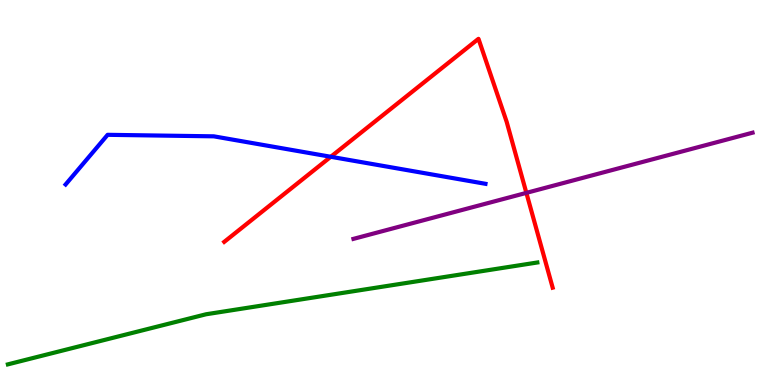[{'lines': ['blue', 'red'], 'intersections': [{'x': 4.27, 'y': 5.93}]}, {'lines': ['green', 'red'], 'intersections': []}, {'lines': ['purple', 'red'], 'intersections': [{'x': 6.79, 'y': 4.99}]}, {'lines': ['blue', 'green'], 'intersections': []}, {'lines': ['blue', 'purple'], 'intersections': []}, {'lines': ['green', 'purple'], 'intersections': []}]